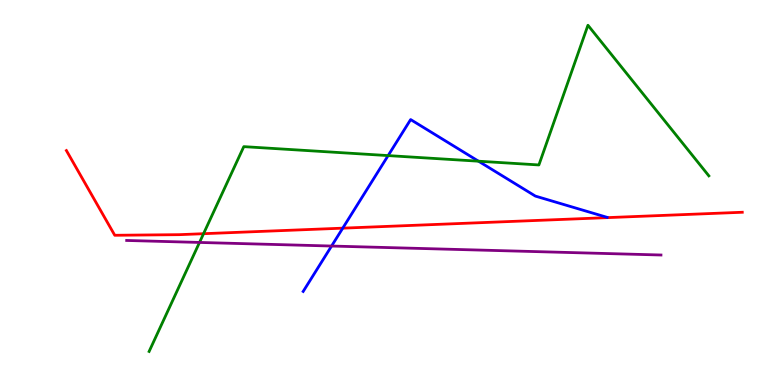[{'lines': ['blue', 'red'], 'intersections': [{'x': 4.42, 'y': 4.07}]}, {'lines': ['green', 'red'], 'intersections': [{'x': 2.63, 'y': 3.93}]}, {'lines': ['purple', 'red'], 'intersections': []}, {'lines': ['blue', 'green'], 'intersections': [{'x': 5.01, 'y': 5.96}, {'x': 6.17, 'y': 5.81}]}, {'lines': ['blue', 'purple'], 'intersections': [{'x': 4.28, 'y': 3.61}]}, {'lines': ['green', 'purple'], 'intersections': [{'x': 2.57, 'y': 3.7}]}]